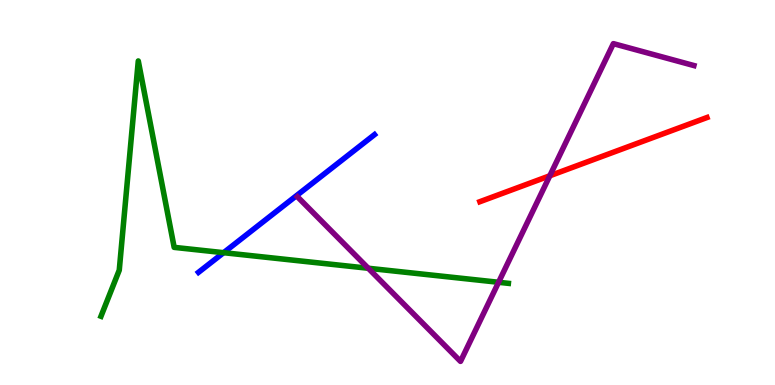[{'lines': ['blue', 'red'], 'intersections': []}, {'lines': ['green', 'red'], 'intersections': []}, {'lines': ['purple', 'red'], 'intersections': [{'x': 7.09, 'y': 5.43}]}, {'lines': ['blue', 'green'], 'intersections': [{'x': 2.89, 'y': 3.44}]}, {'lines': ['blue', 'purple'], 'intersections': []}, {'lines': ['green', 'purple'], 'intersections': [{'x': 4.75, 'y': 3.03}, {'x': 6.43, 'y': 2.67}]}]